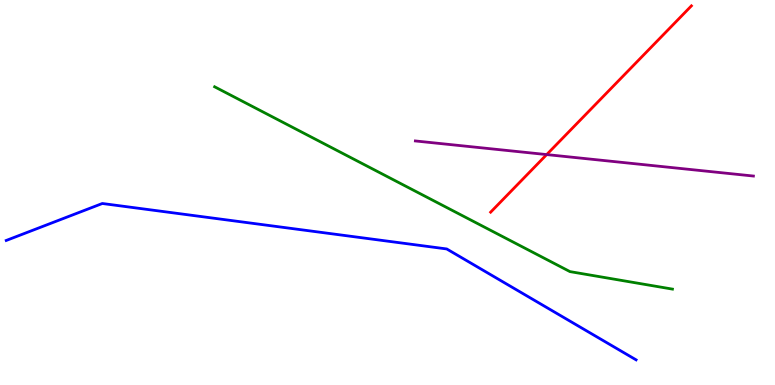[{'lines': ['blue', 'red'], 'intersections': []}, {'lines': ['green', 'red'], 'intersections': []}, {'lines': ['purple', 'red'], 'intersections': [{'x': 7.05, 'y': 5.98}]}, {'lines': ['blue', 'green'], 'intersections': []}, {'lines': ['blue', 'purple'], 'intersections': []}, {'lines': ['green', 'purple'], 'intersections': []}]